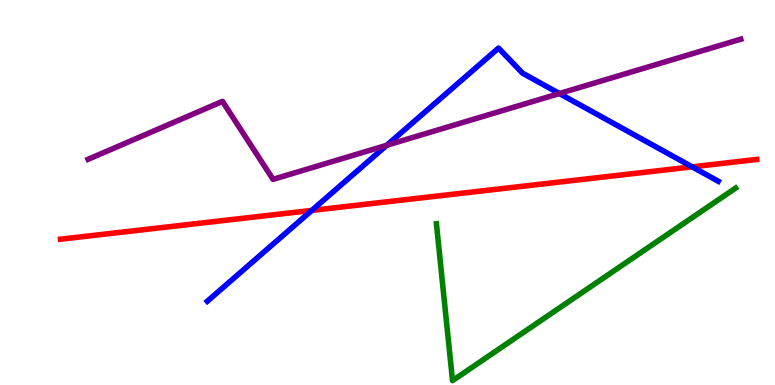[{'lines': ['blue', 'red'], 'intersections': [{'x': 4.02, 'y': 4.53}, {'x': 8.93, 'y': 5.67}]}, {'lines': ['green', 'red'], 'intersections': []}, {'lines': ['purple', 'red'], 'intersections': []}, {'lines': ['blue', 'green'], 'intersections': []}, {'lines': ['blue', 'purple'], 'intersections': [{'x': 4.99, 'y': 6.23}, {'x': 7.22, 'y': 7.57}]}, {'lines': ['green', 'purple'], 'intersections': []}]